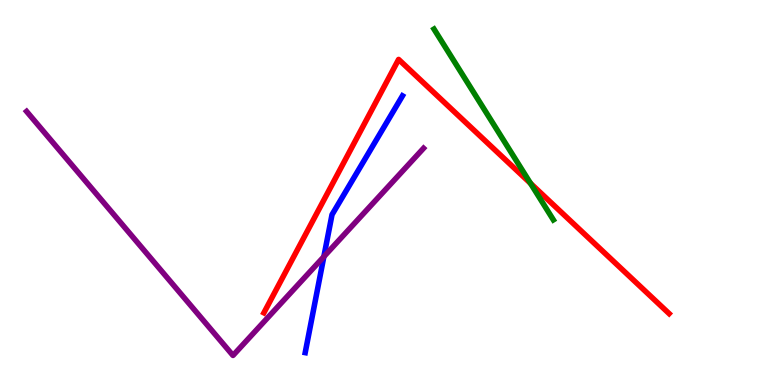[{'lines': ['blue', 'red'], 'intersections': []}, {'lines': ['green', 'red'], 'intersections': [{'x': 6.85, 'y': 5.24}]}, {'lines': ['purple', 'red'], 'intersections': []}, {'lines': ['blue', 'green'], 'intersections': []}, {'lines': ['blue', 'purple'], 'intersections': [{'x': 4.18, 'y': 3.33}]}, {'lines': ['green', 'purple'], 'intersections': []}]